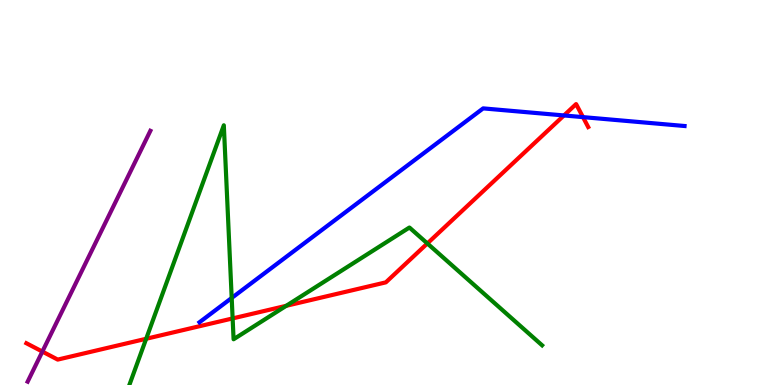[{'lines': ['blue', 'red'], 'intersections': [{'x': 7.28, 'y': 7.0}, {'x': 7.52, 'y': 6.96}]}, {'lines': ['green', 'red'], 'intersections': [{'x': 1.89, 'y': 1.2}, {'x': 3.0, 'y': 1.73}, {'x': 3.69, 'y': 2.06}, {'x': 5.51, 'y': 3.68}]}, {'lines': ['purple', 'red'], 'intersections': [{'x': 0.547, 'y': 0.868}]}, {'lines': ['blue', 'green'], 'intersections': [{'x': 2.99, 'y': 2.26}]}, {'lines': ['blue', 'purple'], 'intersections': []}, {'lines': ['green', 'purple'], 'intersections': []}]